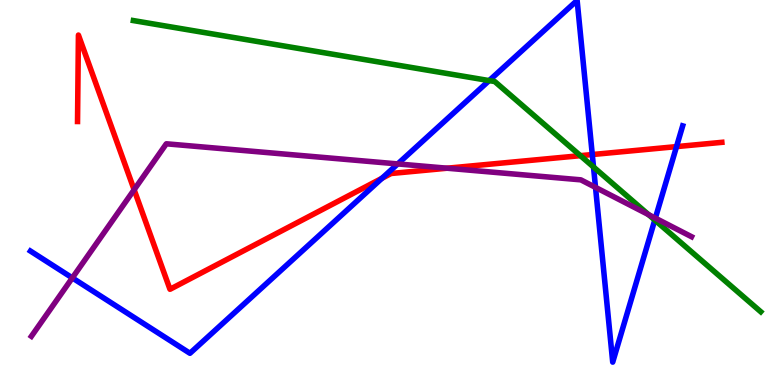[{'lines': ['blue', 'red'], 'intersections': [{'x': 4.93, 'y': 5.37}, {'x': 7.64, 'y': 5.99}, {'x': 8.73, 'y': 6.19}]}, {'lines': ['green', 'red'], 'intersections': [{'x': 7.49, 'y': 5.96}]}, {'lines': ['purple', 'red'], 'intersections': [{'x': 1.73, 'y': 5.07}, {'x': 5.77, 'y': 5.63}]}, {'lines': ['blue', 'green'], 'intersections': [{'x': 6.31, 'y': 7.91}, {'x': 7.66, 'y': 5.66}, {'x': 8.45, 'y': 4.28}]}, {'lines': ['blue', 'purple'], 'intersections': [{'x': 0.933, 'y': 2.78}, {'x': 5.13, 'y': 5.74}, {'x': 7.68, 'y': 5.13}, {'x': 8.46, 'y': 4.33}]}, {'lines': ['green', 'purple'], 'intersections': [{'x': 8.37, 'y': 4.43}]}]